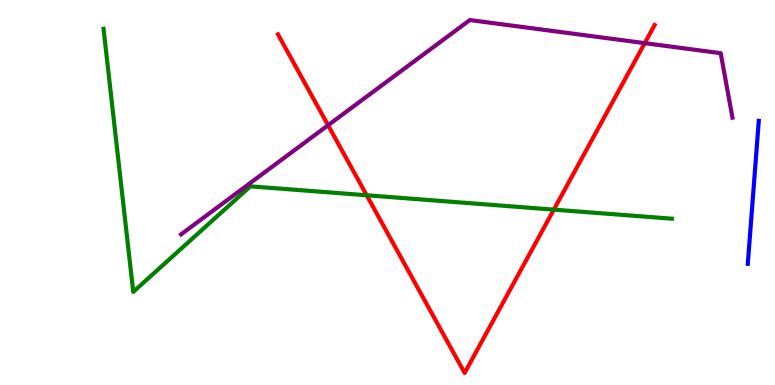[{'lines': ['blue', 'red'], 'intersections': []}, {'lines': ['green', 'red'], 'intersections': [{'x': 4.73, 'y': 4.93}, {'x': 7.15, 'y': 4.55}]}, {'lines': ['purple', 'red'], 'intersections': [{'x': 4.23, 'y': 6.75}, {'x': 8.32, 'y': 8.88}]}, {'lines': ['blue', 'green'], 'intersections': []}, {'lines': ['blue', 'purple'], 'intersections': []}, {'lines': ['green', 'purple'], 'intersections': []}]